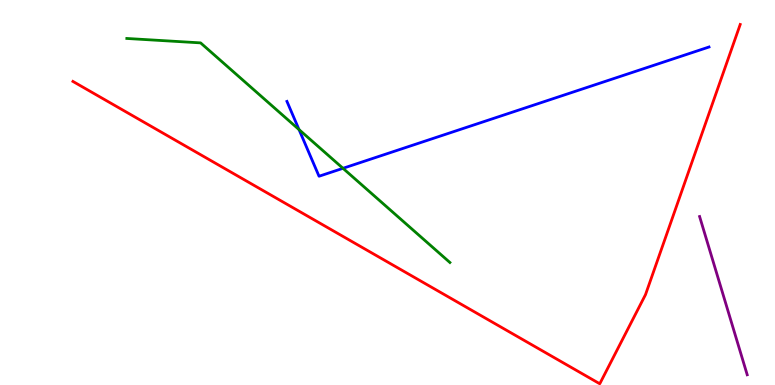[{'lines': ['blue', 'red'], 'intersections': []}, {'lines': ['green', 'red'], 'intersections': []}, {'lines': ['purple', 'red'], 'intersections': []}, {'lines': ['blue', 'green'], 'intersections': [{'x': 3.86, 'y': 6.63}, {'x': 4.43, 'y': 5.63}]}, {'lines': ['blue', 'purple'], 'intersections': []}, {'lines': ['green', 'purple'], 'intersections': []}]